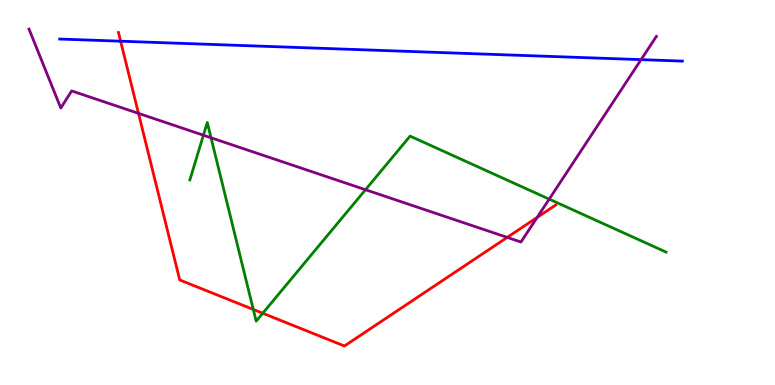[{'lines': ['blue', 'red'], 'intersections': [{'x': 1.56, 'y': 8.93}]}, {'lines': ['green', 'red'], 'intersections': [{'x': 3.27, 'y': 1.96}, {'x': 3.39, 'y': 1.86}]}, {'lines': ['purple', 'red'], 'intersections': [{'x': 1.79, 'y': 7.06}, {'x': 6.54, 'y': 3.83}, {'x': 6.93, 'y': 4.35}]}, {'lines': ['blue', 'green'], 'intersections': []}, {'lines': ['blue', 'purple'], 'intersections': [{'x': 8.27, 'y': 8.45}]}, {'lines': ['green', 'purple'], 'intersections': [{'x': 2.62, 'y': 6.49}, {'x': 2.72, 'y': 6.42}, {'x': 4.72, 'y': 5.07}, {'x': 7.09, 'y': 4.83}]}]